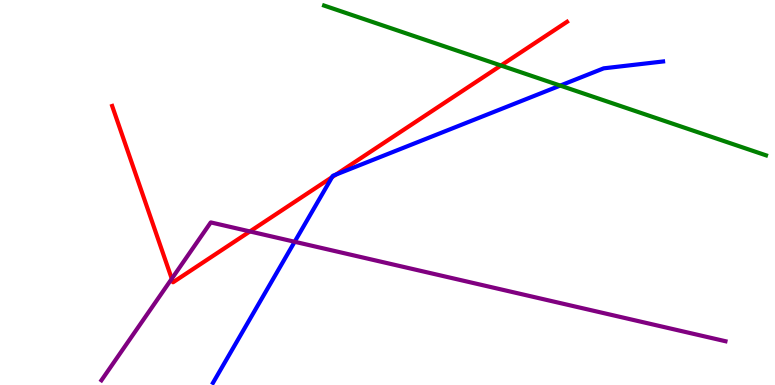[{'lines': ['blue', 'red'], 'intersections': [{'x': 4.28, 'y': 5.4}, {'x': 4.33, 'y': 5.47}]}, {'lines': ['green', 'red'], 'intersections': [{'x': 6.46, 'y': 8.3}]}, {'lines': ['purple', 'red'], 'intersections': [{'x': 2.22, 'y': 2.76}, {'x': 3.22, 'y': 3.99}]}, {'lines': ['blue', 'green'], 'intersections': [{'x': 7.23, 'y': 7.78}]}, {'lines': ['blue', 'purple'], 'intersections': [{'x': 3.8, 'y': 3.72}]}, {'lines': ['green', 'purple'], 'intersections': []}]